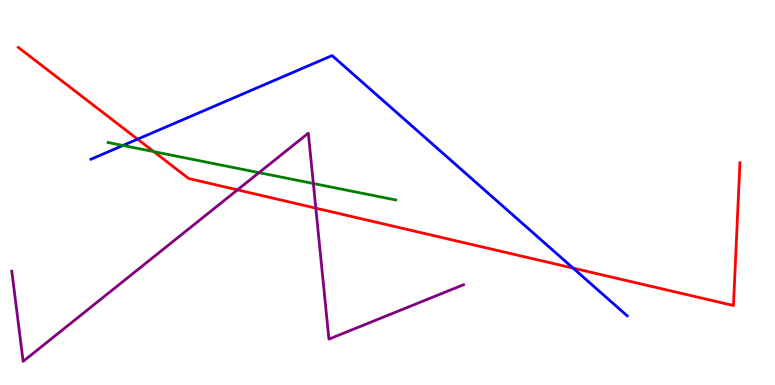[{'lines': ['blue', 'red'], 'intersections': [{'x': 1.78, 'y': 6.39}, {'x': 7.39, 'y': 3.04}]}, {'lines': ['green', 'red'], 'intersections': [{'x': 1.98, 'y': 6.06}]}, {'lines': ['purple', 'red'], 'intersections': [{'x': 3.06, 'y': 5.07}, {'x': 4.08, 'y': 4.59}]}, {'lines': ['blue', 'green'], 'intersections': [{'x': 1.59, 'y': 6.22}]}, {'lines': ['blue', 'purple'], 'intersections': []}, {'lines': ['green', 'purple'], 'intersections': [{'x': 3.34, 'y': 5.52}, {'x': 4.04, 'y': 5.23}]}]